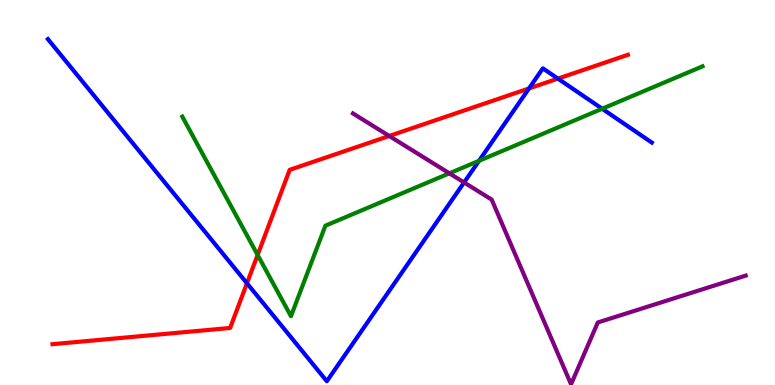[{'lines': ['blue', 'red'], 'intersections': [{'x': 3.19, 'y': 2.64}, {'x': 6.83, 'y': 7.7}, {'x': 7.2, 'y': 7.96}]}, {'lines': ['green', 'red'], 'intersections': [{'x': 3.32, 'y': 3.38}]}, {'lines': ['purple', 'red'], 'intersections': [{'x': 5.02, 'y': 6.47}]}, {'lines': ['blue', 'green'], 'intersections': [{'x': 6.18, 'y': 5.82}, {'x': 7.77, 'y': 7.18}]}, {'lines': ['blue', 'purple'], 'intersections': [{'x': 5.99, 'y': 5.26}]}, {'lines': ['green', 'purple'], 'intersections': [{'x': 5.8, 'y': 5.5}]}]